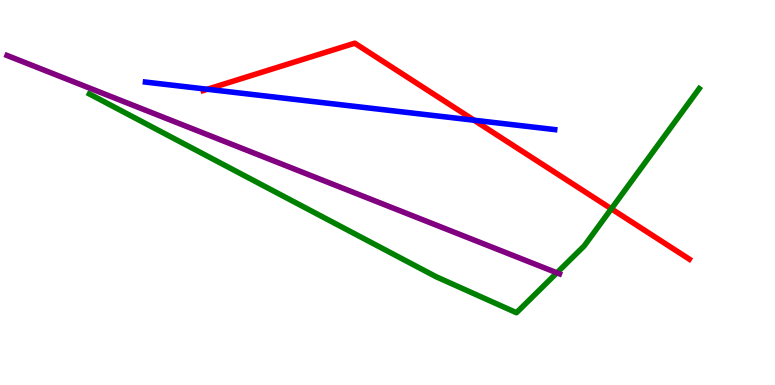[{'lines': ['blue', 'red'], 'intersections': [{'x': 2.68, 'y': 7.68}, {'x': 6.12, 'y': 6.88}]}, {'lines': ['green', 'red'], 'intersections': [{'x': 7.89, 'y': 4.58}]}, {'lines': ['purple', 'red'], 'intersections': []}, {'lines': ['blue', 'green'], 'intersections': []}, {'lines': ['blue', 'purple'], 'intersections': []}, {'lines': ['green', 'purple'], 'intersections': [{'x': 7.19, 'y': 2.91}]}]